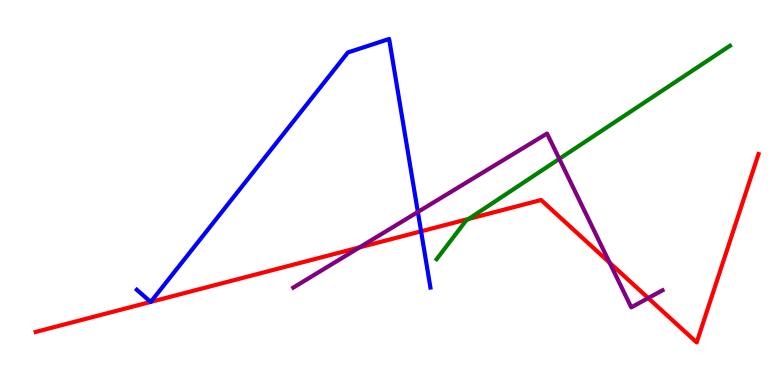[{'lines': ['blue', 'red'], 'intersections': [{'x': 1.94, 'y': 2.16}, {'x': 1.95, 'y': 2.16}, {'x': 5.43, 'y': 3.99}]}, {'lines': ['green', 'red'], 'intersections': [{'x': 6.05, 'y': 4.31}]}, {'lines': ['purple', 'red'], 'intersections': [{'x': 4.64, 'y': 3.57}, {'x': 7.87, 'y': 3.18}, {'x': 8.36, 'y': 2.26}]}, {'lines': ['blue', 'green'], 'intersections': []}, {'lines': ['blue', 'purple'], 'intersections': [{'x': 5.39, 'y': 4.49}]}, {'lines': ['green', 'purple'], 'intersections': [{'x': 7.22, 'y': 5.87}]}]